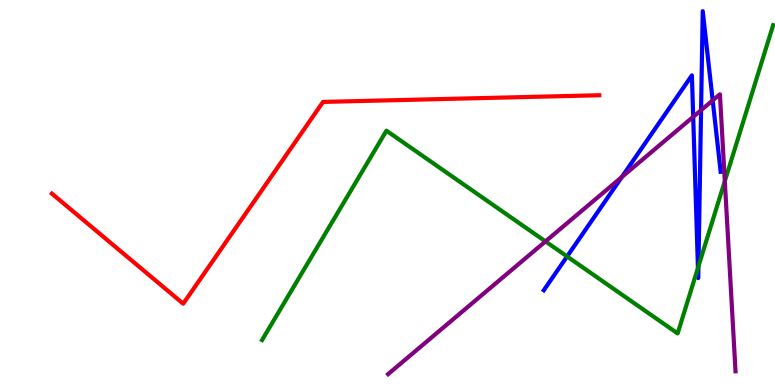[{'lines': ['blue', 'red'], 'intersections': []}, {'lines': ['green', 'red'], 'intersections': []}, {'lines': ['purple', 'red'], 'intersections': []}, {'lines': ['blue', 'green'], 'intersections': [{'x': 7.32, 'y': 3.34}, {'x': 9.01, 'y': 3.04}, {'x': 9.01, 'y': 3.08}]}, {'lines': ['blue', 'purple'], 'intersections': [{'x': 8.02, 'y': 5.4}, {'x': 8.94, 'y': 6.97}, {'x': 9.05, 'y': 7.14}, {'x': 9.2, 'y': 7.39}]}, {'lines': ['green', 'purple'], 'intersections': [{'x': 7.04, 'y': 3.73}, {'x': 9.35, 'y': 5.29}]}]